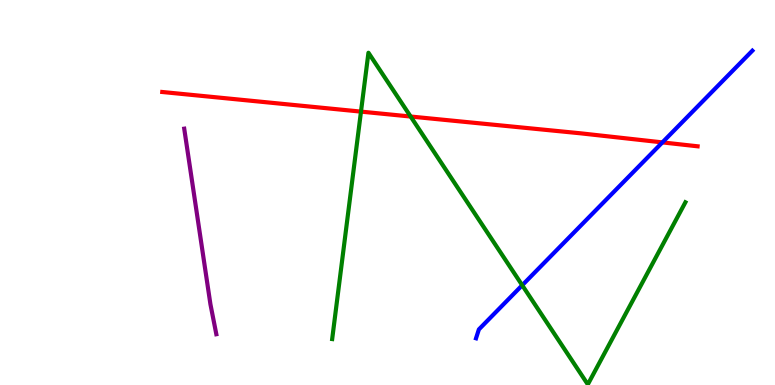[{'lines': ['blue', 'red'], 'intersections': [{'x': 8.55, 'y': 6.3}]}, {'lines': ['green', 'red'], 'intersections': [{'x': 4.66, 'y': 7.1}, {'x': 5.3, 'y': 6.97}]}, {'lines': ['purple', 'red'], 'intersections': []}, {'lines': ['blue', 'green'], 'intersections': [{'x': 6.74, 'y': 2.59}]}, {'lines': ['blue', 'purple'], 'intersections': []}, {'lines': ['green', 'purple'], 'intersections': []}]